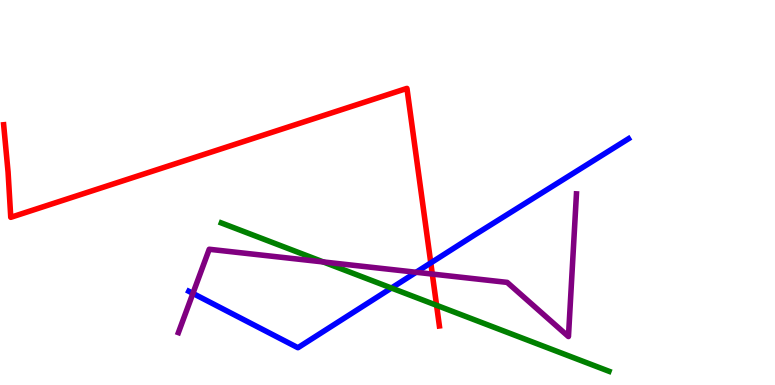[{'lines': ['blue', 'red'], 'intersections': [{'x': 5.56, 'y': 3.17}]}, {'lines': ['green', 'red'], 'intersections': [{'x': 5.63, 'y': 2.07}]}, {'lines': ['purple', 'red'], 'intersections': [{'x': 5.58, 'y': 2.88}]}, {'lines': ['blue', 'green'], 'intersections': [{'x': 5.05, 'y': 2.52}]}, {'lines': ['blue', 'purple'], 'intersections': [{'x': 2.49, 'y': 2.38}, {'x': 5.37, 'y': 2.93}]}, {'lines': ['green', 'purple'], 'intersections': [{'x': 4.17, 'y': 3.2}]}]